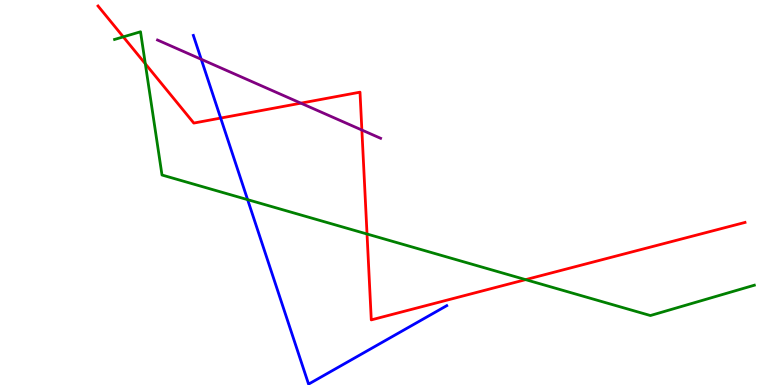[{'lines': ['blue', 'red'], 'intersections': [{'x': 2.85, 'y': 6.93}]}, {'lines': ['green', 'red'], 'intersections': [{'x': 1.59, 'y': 9.04}, {'x': 1.88, 'y': 8.34}, {'x': 4.74, 'y': 3.92}, {'x': 6.78, 'y': 2.74}]}, {'lines': ['purple', 'red'], 'intersections': [{'x': 3.88, 'y': 7.32}, {'x': 4.67, 'y': 6.62}]}, {'lines': ['blue', 'green'], 'intersections': [{'x': 3.2, 'y': 4.81}]}, {'lines': ['blue', 'purple'], 'intersections': [{'x': 2.6, 'y': 8.46}]}, {'lines': ['green', 'purple'], 'intersections': []}]